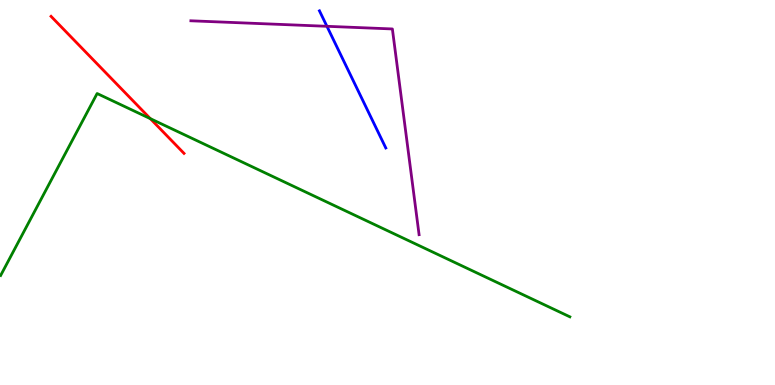[{'lines': ['blue', 'red'], 'intersections': []}, {'lines': ['green', 'red'], 'intersections': [{'x': 1.94, 'y': 6.92}]}, {'lines': ['purple', 'red'], 'intersections': []}, {'lines': ['blue', 'green'], 'intersections': []}, {'lines': ['blue', 'purple'], 'intersections': [{'x': 4.22, 'y': 9.32}]}, {'lines': ['green', 'purple'], 'intersections': []}]